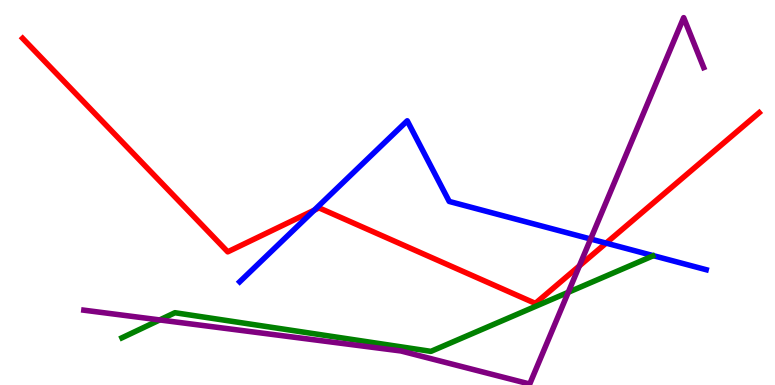[{'lines': ['blue', 'red'], 'intersections': [{'x': 4.05, 'y': 4.54}, {'x': 7.82, 'y': 3.69}]}, {'lines': ['green', 'red'], 'intersections': []}, {'lines': ['purple', 'red'], 'intersections': [{'x': 7.48, 'y': 3.09}]}, {'lines': ['blue', 'green'], 'intersections': []}, {'lines': ['blue', 'purple'], 'intersections': [{'x': 7.62, 'y': 3.79}]}, {'lines': ['green', 'purple'], 'intersections': [{'x': 2.06, 'y': 1.69}, {'x': 7.33, 'y': 2.41}]}]